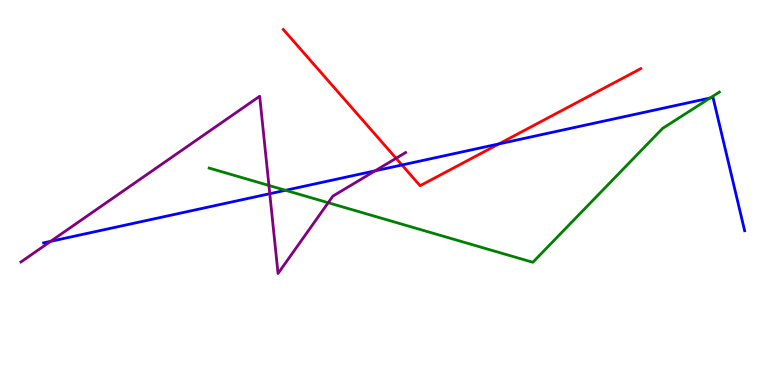[{'lines': ['blue', 'red'], 'intersections': [{'x': 5.19, 'y': 5.71}, {'x': 6.44, 'y': 6.26}]}, {'lines': ['green', 'red'], 'intersections': []}, {'lines': ['purple', 'red'], 'intersections': [{'x': 5.11, 'y': 5.89}]}, {'lines': ['blue', 'green'], 'intersections': [{'x': 3.68, 'y': 5.06}, {'x': 9.16, 'y': 7.45}]}, {'lines': ['blue', 'purple'], 'intersections': [{'x': 0.654, 'y': 3.73}, {'x': 3.48, 'y': 4.97}, {'x': 4.84, 'y': 5.56}]}, {'lines': ['green', 'purple'], 'intersections': [{'x': 3.47, 'y': 5.18}, {'x': 4.23, 'y': 4.73}]}]